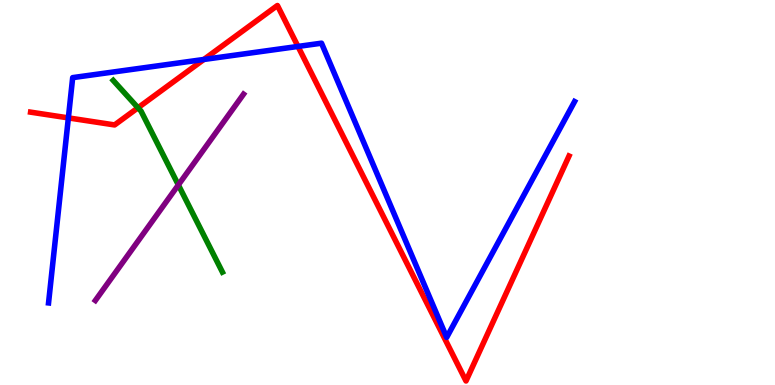[{'lines': ['blue', 'red'], 'intersections': [{'x': 0.882, 'y': 6.94}, {'x': 2.63, 'y': 8.46}, {'x': 3.85, 'y': 8.79}]}, {'lines': ['green', 'red'], 'intersections': [{'x': 1.78, 'y': 7.2}]}, {'lines': ['purple', 'red'], 'intersections': []}, {'lines': ['blue', 'green'], 'intersections': []}, {'lines': ['blue', 'purple'], 'intersections': []}, {'lines': ['green', 'purple'], 'intersections': [{'x': 2.3, 'y': 5.2}]}]